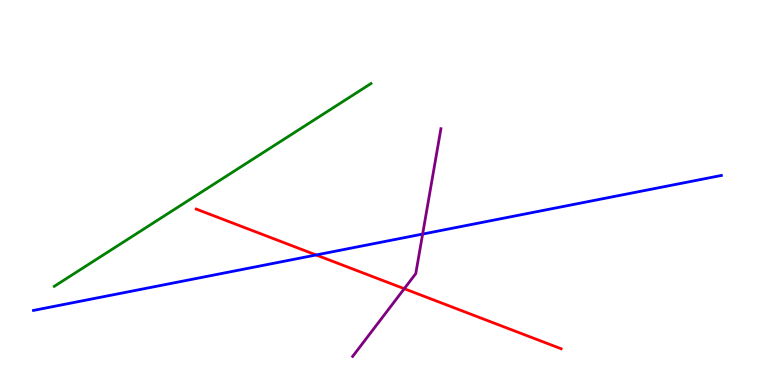[{'lines': ['blue', 'red'], 'intersections': [{'x': 4.08, 'y': 3.38}]}, {'lines': ['green', 'red'], 'intersections': []}, {'lines': ['purple', 'red'], 'intersections': [{'x': 5.22, 'y': 2.5}]}, {'lines': ['blue', 'green'], 'intersections': []}, {'lines': ['blue', 'purple'], 'intersections': [{'x': 5.45, 'y': 3.92}]}, {'lines': ['green', 'purple'], 'intersections': []}]